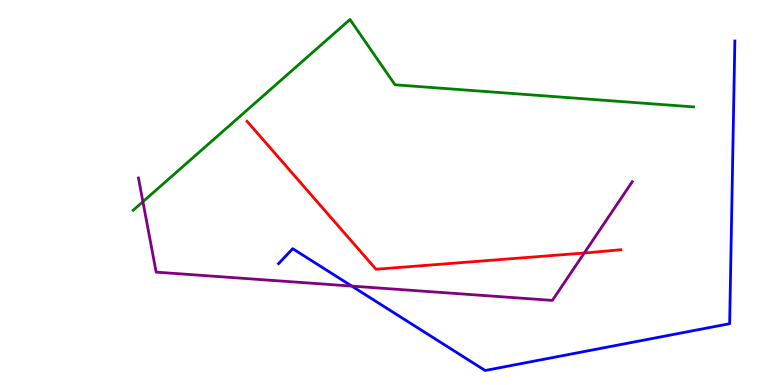[{'lines': ['blue', 'red'], 'intersections': []}, {'lines': ['green', 'red'], 'intersections': []}, {'lines': ['purple', 'red'], 'intersections': [{'x': 7.54, 'y': 3.43}]}, {'lines': ['blue', 'green'], 'intersections': []}, {'lines': ['blue', 'purple'], 'intersections': [{'x': 4.54, 'y': 2.57}]}, {'lines': ['green', 'purple'], 'intersections': [{'x': 1.84, 'y': 4.76}]}]